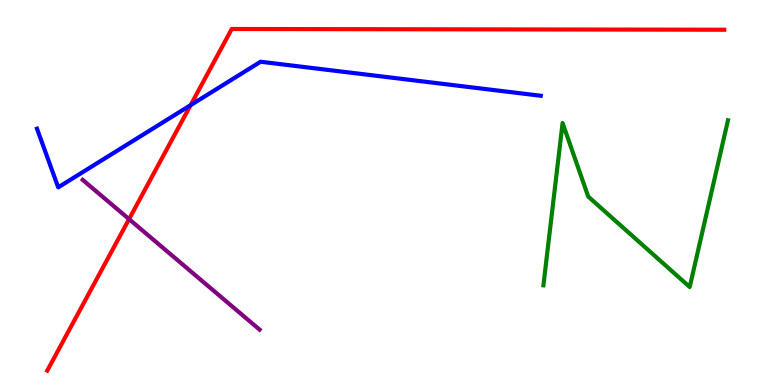[{'lines': ['blue', 'red'], 'intersections': [{'x': 2.46, 'y': 7.27}]}, {'lines': ['green', 'red'], 'intersections': []}, {'lines': ['purple', 'red'], 'intersections': [{'x': 1.67, 'y': 4.31}]}, {'lines': ['blue', 'green'], 'intersections': []}, {'lines': ['blue', 'purple'], 'intersections': []}, {'lines': ['green', 'purple'], 'intersections': []}]